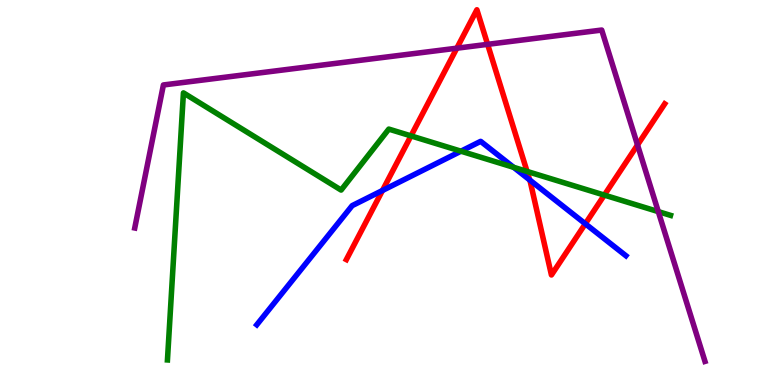[{'lines': ['blue', 'red'], 'intersections': [{'x': 4.94, 'y': 5.05}, {'x': 6.83, 'y': 5.33}, {'x': 7.55, 'y': 4.19}]}, {'lines': ['green', 'red'], 'intersections': [{'x': 5.3, 'y': 6.47}, {'x': 6.8, 'y': 5.55}, {'x': 7.8, 'y': 4.93}]}, {'lines': ['purple', 'red'], 'intersections': [{'x': 5.89, 'y': 8.75}, {'x': 6.29, 'y': 8.85}, {'x': 8.23, 'y': 6.24}]}, {'lines': ['blue', 'green'], 'intersections': [{'x': 5.95, 'y': 6.07}, {'x': 6.63, 'y': 5.65}]}, {'lines': ['blue', 'purple'], 'intersections': []}, {'lines': ['green', 'purple'], 'intersections': [{'x': 8.49, 'y': 4.5}]}]